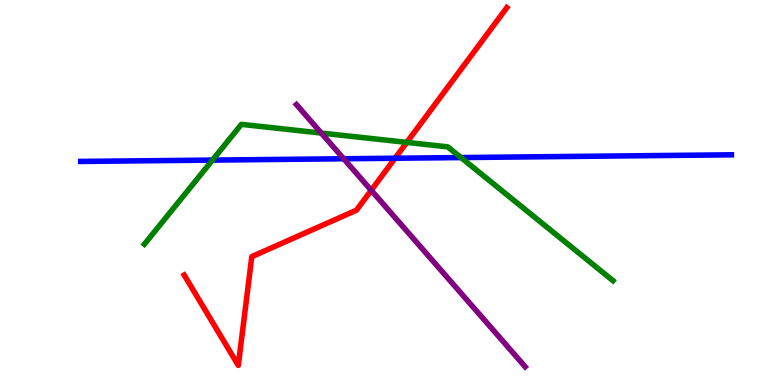[{'lines': ['blue', 'red'], 'intersections': [{'x': 5.1, 'y': 5.89}]}, {'lines': ['green', 'red'], 'intersections': [{'x': 5.25, 'y': 6.3}]}, {'lines': ['purple', 'red'], 'intersections': [{'x': 4.79, 'y': 5.06}]}, {'lines': ['blue', 'green'], 'intersections': [{'x': 2.74, 'y': 5.84}, {'x': 5.95, 'y': 5.91}]}, {'lines': ['blue', 'purple'], 'intersections': [{'x': 4.43, 'y': 5.88}]}, {'lines': ['green', 'purple'], 'intersections': [{'x': 4.15, 'y': 6.54}]}]